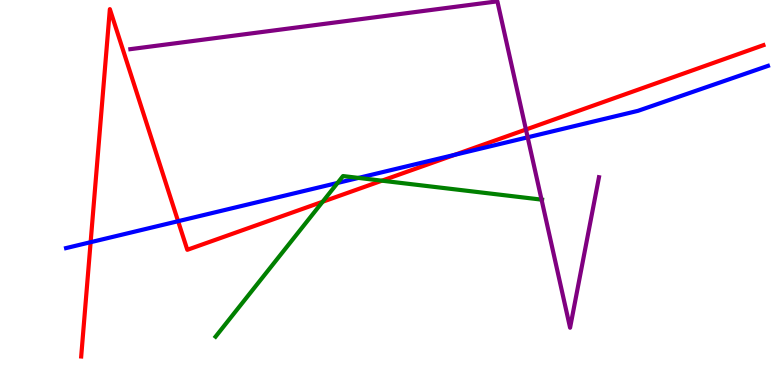[{'lines': ['blue', 'red'], 'intersections': [{'x': 1.17, 'y': 3.71}, {'x': 2.3, 'y': 4.25}, {'x': 5.87, 'y': 5.98}]}, {'lines': ['green', 'red'], 'intersections': [{'x': 4.16, 'y': 4.76}, {'x': 4.93, 'y': 5.31}]}, {'lines': ['purple', 'red'], 'intersections': [{'x': 6.79, 'y': 6.64}]}, {'lines': ['blue', 'green'], 'intersections': [{'x': 4.36, 'y': 5.25}, {'x': 4.63, 'y': 5.38}]}, {'lines': ['blue', 'purple'], 'intersections': [{'x': 6.81, 'y': 6.43}]}, {'lines': ['green', 'purple'], 'intersections': [{'x': 6.99, 'y': 4.81}]}]